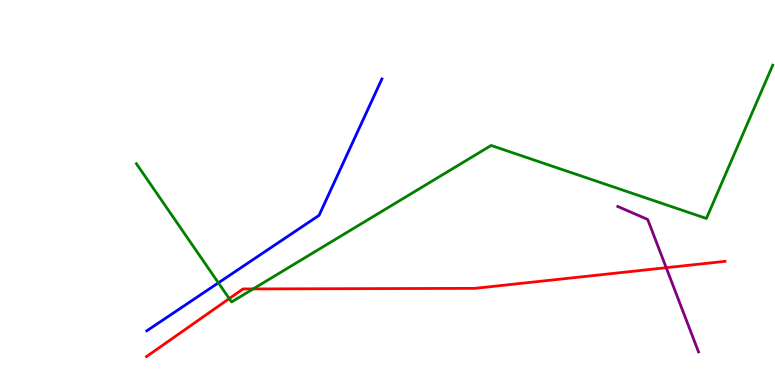[{'lines': ['blue', 'red'], 'intersections': []}, {'lines': ['green', 'red'], 'intersections': [{'x': 2.96, 'y': 2.24}, {'x': 3.27, 'y': 2.5}]}, {'lines': ['purple', 'red'], 'intersections': [{'x': 8.6, 'y': 3.05}]}, {'lines': ['blue', 'green'], 'intersections': [{'x': 2.82, 'y': 2.65}]}, {'lines': ['blue', 'purple'], 'intersections': []}, {'lines': ['green', 'purple'], 'intersections': []}]